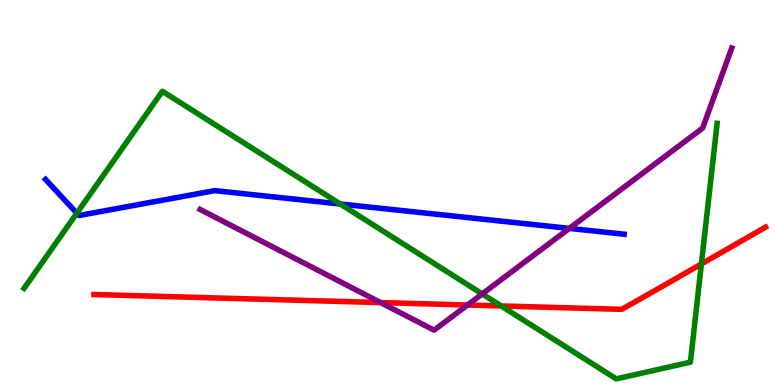[{'lines': ['blue', 'red'], 'intersections': []}, {'lines': ['green', 'red'], 'intersections': [{'x': 6.47, 'y': 2.05}, {'x': 9.05, 'y': 3.14}]}, {'lines': ['purple', 'red'], 'intersections': [{'x': 4.91, 'y': 2.14}, {'x': 6.03, 'y': 2.08}]}, {'lines': ['blue', 'green'], 'intersections': [{'x': 0.991, 'y': 4.46}, {'x': 4.39, 'y': 4.7}]}, {'lines': ['blue', 'purple'], 'intersections': [{'x': 7.35, 'y': 4.07}]}, {'lines': ['green', 'purple'], 'intersections': [{'x': 6.22, 'y': 2.37}]}]